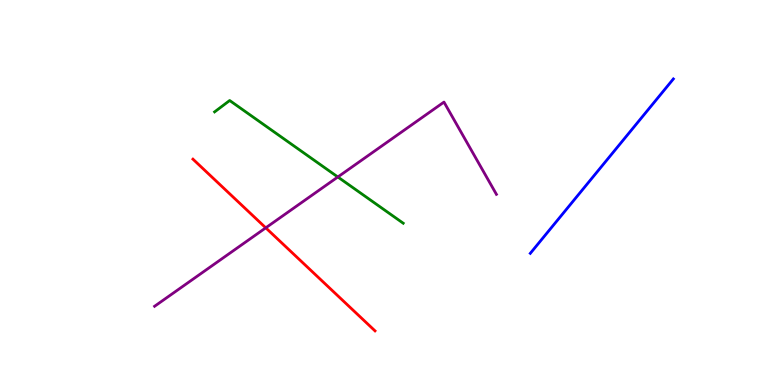[{'lines': ['blue', 'red'], 'intersections': []}, {'lines': ['green', 'red'], 'intersections': []}, {'lines': ['purple', 'red'], 'intersections': [{'x': 3.43, 'y': 4.08}]}, {'lines': ['blue', 'green'], 'intersections': []}, {'lines': ['blue', 'purple'], 'intersections': []}, {'lines': ['green', 'purple'], 'intersections': [{'x': 4.36, 'y': 5.4}]}]